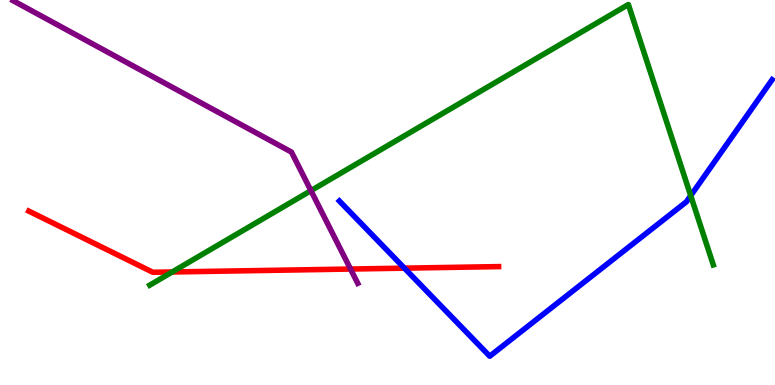[{'lines': ['blue', 'red'], 'intersections': [{'x': 5.22, 'y': 3.04}]}, {'lines': ['green', 'red'], 'intersections': [{'x': 2.22, 'y': 2.94}]}, {'lines': ['purple', 'red'], 'intersections': [{'x': 4.52, 'y': 3.01}]}, {'lines': ['blue', 'green'], 'intersections': [{'x': 8.91, 'y': 4.92}]}, {'lines': ['blue', 'purple'], 'intersections': []}, {'lines': ['green', 'purple'], 'intersections': [{'x': 4.01, 'y': 5.05}]}]